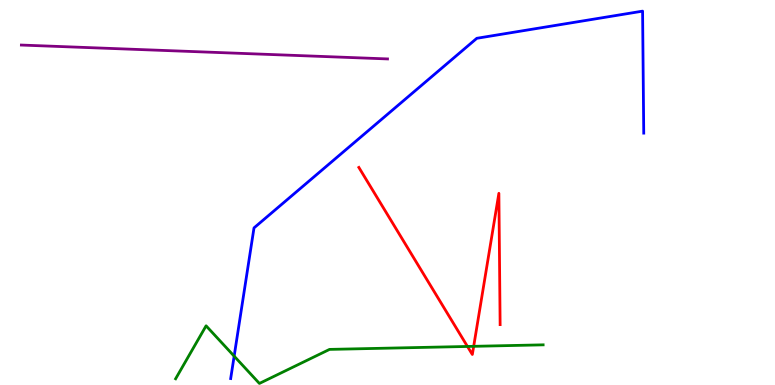[{'lines': ['blue', 'red'], 'intersections': []}, {'lines': ['green', 'red'], 'intersections': [{'x': 6.03, 'y': 1.0}, {'x': 6.11, 'y': 1.0}]}, {'lines': ['purple', 'red'], 'intersections': []}, {'lines': ['blue', 'green'], 'intersections': [{'x': 3.02, 'y': 0.749}]}, {'lines': ['blue', 'purple'], 'intersections': []}, {'lines': ['green', 'purple'], 'intersections': []}]